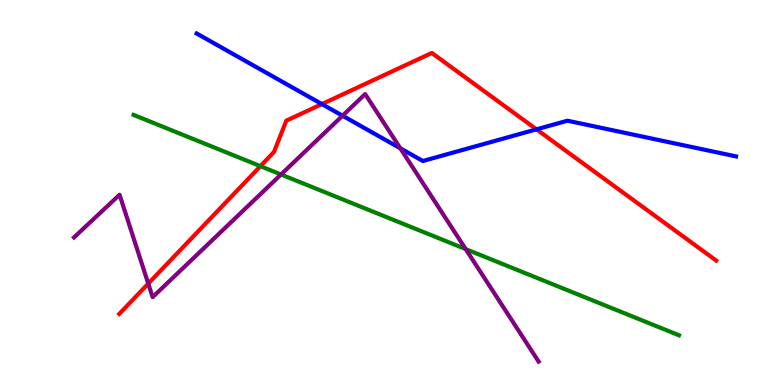[{'lines': ['blue', 'red'], 'intersections': [{'x': 4.15, 'y': 7.3}, {'x': 6.92, 'y': 6.64}]}, {'lines': ['green', 'red'], 'intersections': [{'x': 3.36, 'y': 5.68}]}, {'lines': ['purple', 'red'], 'intersections': [{'x': 1.91, 'y': 2.63}]}, {'lines': ['blue', 'green'], 'intersections': []}, {'lines': ['blue', 'purple'], 'intersections': [{'x': 4.42, 'y': 6.99}, {'x': 5.17, 'y': 6.15}]}, {'lines': ['green', 'purple'], 'intersections': [{'x': 3.63, 'y': 5.47}, {'x': 6.01, 'y': 3.53}]}]